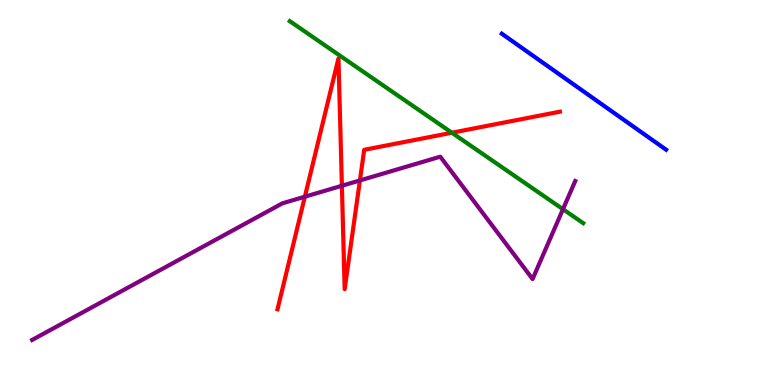[{'lines': ['blue', 'red'], 'intersections': []}, {'lines': ['green', 'red'], 'intersections': [{'x': 5.83, 'y': 6.55}]}, {'lines': ['purple', 'red'], 'intersections': [{'x': 3.93, 'y': 4.89}, {'x': 4.41, 'y': 5.18}, {'x': 4.64, 'y': 5.31}]}, {'lines': ['blue', 'green'], 'intersections': []}, {'lines': ['blue', 'purple'], 'intersections': []}, {'lines': ['green', 'purple'], 'intersections': [{'x': 7.26, 'y': 4.57}]}]